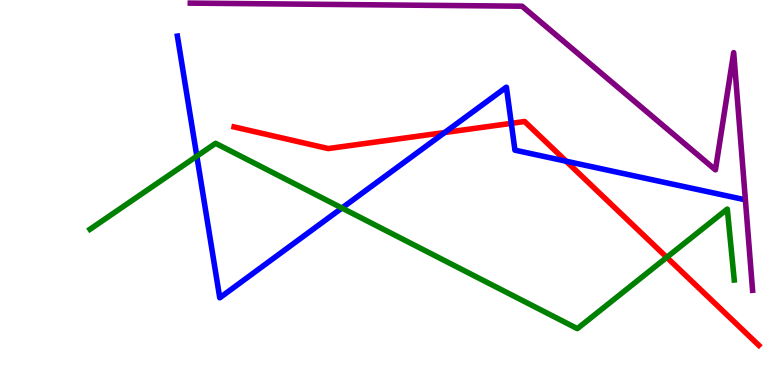[{'lines': ['blue', 'red'], 'intersections': [{'x': 5.74, 'y': 6.56}, {'x': 6.6, 'y': 6.8}, {'x': 7.31, 'y': 5.81}]}, {'lines': ['green', 'red'], 'intersections': [{'x': 8.6, 'y': 3.32}]}, {'lines': ['purple', 'red'], 'intersections': []}, {'lines': ['blue', 'green'], 'intersections': [{'x': 2.54, 'y': 5.94}, {'x': 4.41, 'y': 4.6}]}, {'lines': ['blue', 'purple'], 'intersections': []}, {'lines': ['green', 'purple'], 'intersections': []}]